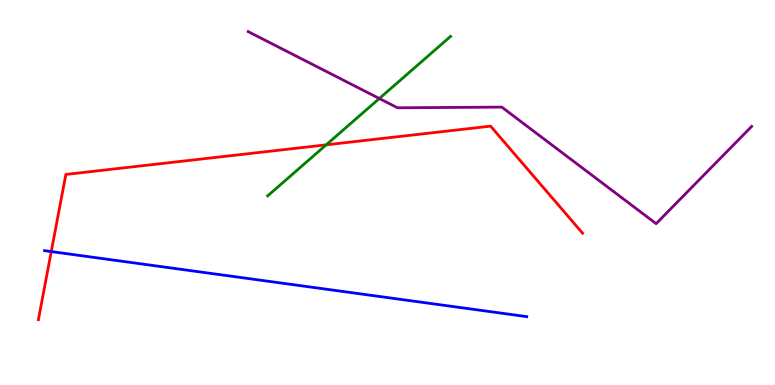[{'lines': ['blue', 'red'], 'intersections': [{'x': 0.662, 'y': 3.47}]}, {'lines': ['green', 'red'], 'intersections': [{'x': 4.21, 'y': 6.24}]}, {'lines': ['purple', 'red'], 'intersections': []}, {'lines': ['blue', 'green'], 'intersections': []}, {'lines': ['blue', 'purple'], 'intersections': []}, {'lines': ['green', 'purple'], 'intersections': [{'x': 4.89, 'y': 7.44}]}]